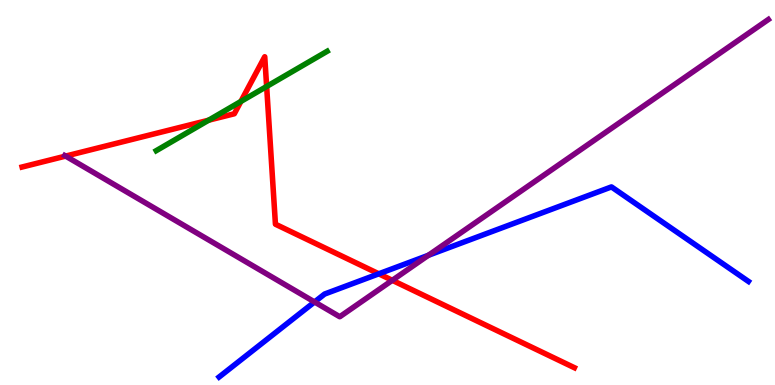[{'lines': ['blue', 'red'], 'intersections': [{'x': 4.89, 'y': 2.89}]}, {'lines': ['green', 'red'], 'intersections': [{'x': 2.69, 'y': 6.88}, {'x': 3.11, 'y': 7.36}, {'x': 3.44, 'y': 7.75}]}, {'lines': ['purple', 'red'], 'intersections': [{'x': 0.847, 'y': 5.95}, {'x': 5.06, 'y': 2.72}]}, {'lines': ['blue', 'green'], 'intersections': []}, {'lines': ['blue', 'purple'], 'intersections': [{'x': 4.06, 'y': 2.16}, {'x': 5.53, 'y': 3.37}]}, {'lines': ['green', 'purple'], 'intersections': []}]